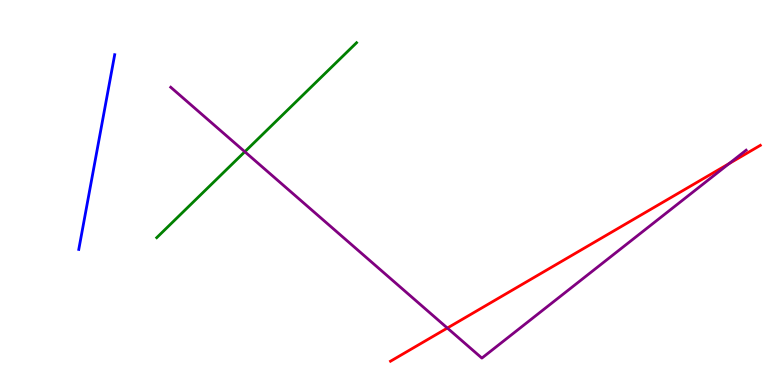[{'lines': ['blue', 'red'], 'intersections': []}, {'lines': ['green', 'red'], 'intersections': []}, {'lines': ['purple', 'red'], 'intersections': [{'x': 5.77, 'y': 1.48}, {'x': 9.41, 'y': 5.75}]}, {'lines': ['blue', 'green'], 'intersections': []}, {'lines': ['blue', 'purple'], 'intersections': []}, {'lines': ['green', 'purple'], 'intersections': [{'x': 3.16, 'y': 6.06}]}]